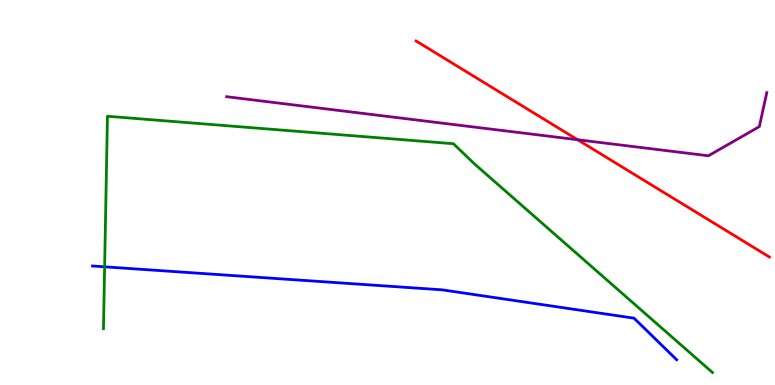[{'lines': ['blue', 'red'], 'intersections': []}, {'lines': ['green', 'red'], 'intersections': []}, {'lines': ['purple', 'red'], 'intersections': [{'x': 7.45, 'y': 6.37}]}, {'lines': ['blue', 'green'], 'intersections': [{'x': 1.35, 'y': 3.07}]}, {'lines': ['blue', 'purple'], 'intersections': []}, {'lines': ['green', 'purple'], 'intersections': []}]